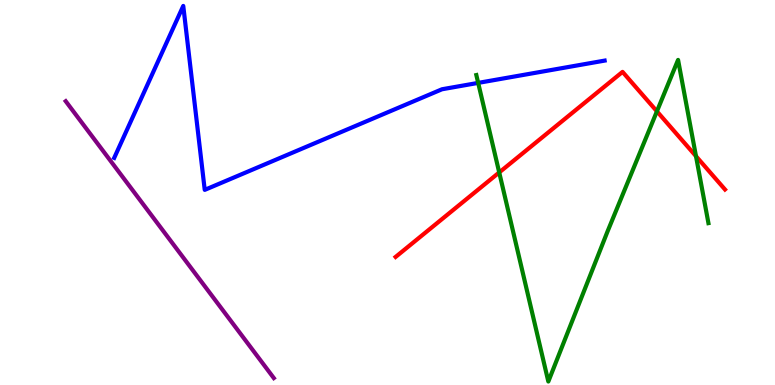[{'lines': ['blue', 'red'], 'intersections': []}, {'lines': ['green', 'red'], 'intersections': [{'x': 6.44, 'y': 5.52}, {'x': 8.48, 'y': 7.11}, {'x': 8.98, 'y': 5.94}]}, {'lines': ['purple', 'red'], 'intersections': []}, {'lines': ['blue', 'green'], 'intersections': [{'x': 6.17, 'y': 7.85}]}, {'lines': ['blue', 'purple'], 'intersections': []}, {'lines': ['green', 'purple'], 'intersections': []}]